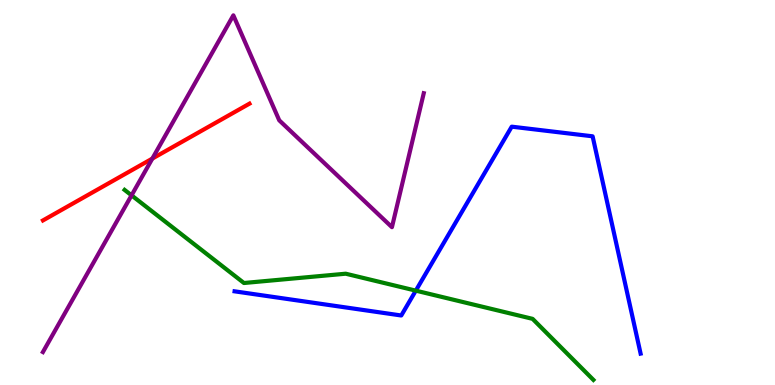[{'lines': ['blue', 'red'], 'intersections': []}, {'lines': ['green', 'red'], 'intersections': []}, {'lines': ['purple', 'red'], 'intersections': [{'x': 1.97, 'y': 5.88}]}, {'lines': ['blue', 'green'], 'intersections': [{'x': 5.37, 'y': 2.45}]}, {'lines': ['blue', 'purple'], 'intersections': []}, {'lines': ['green', 'purple'], 'intersections': [{'x': 1.7, 'y': 4.93}]}]